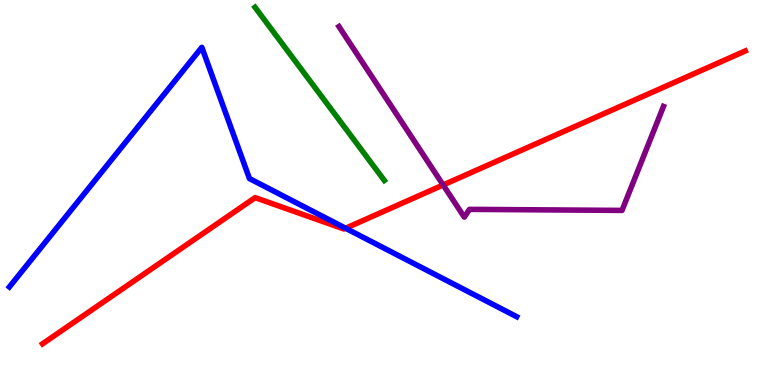[{'lines': ['blue', 'red'], 'intersections': [{'x': 4.46, 'y': 4.07}]}, {'lines': ['green', 'red'], 'intersections': []}, {'lines': ['purple', 'red'], 'intersections': [{'x': 5.72, 'y': 5.2}]}, {'lines': ['blue', 'green'], 'intersections': []}, {'lines': ['blue', 'purple'], 'intersections': []}, {'lines': ['green', 'purple'], 'intersections': []}]